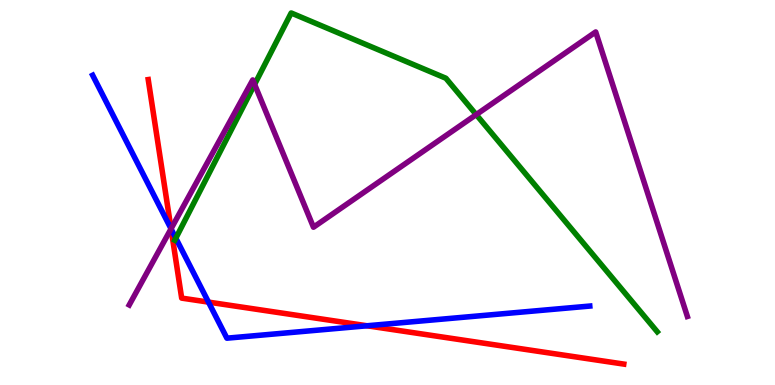[{'lines': ['blue', 'red'], 'intersections': [{'x': 2.21, 'y': 4.06}, {'x': 2.69, 'y': 2.15}, {'x': 4.74, 'y': 1.54}]}, {'lines': ['green', 'red'], 'intersections': []}, {'lines': ['purple', 'red'], 'intersections': [{'x': 2.21, 'y': 4.06}]}, {'lines': ['blue', 'green'], 'intersections': [{'x': 2.27, 'y': 3.81}]}, {'lines': ['blue', 'purple'], 'intersections': [{'x': 2.21, 'y': 4.06}]}, {'lines': ['green', 'purple'], 'intersections': [{'x': 3.29, 'y': 7.81}, {'x': 6.14, 'y': 7.02}]}]